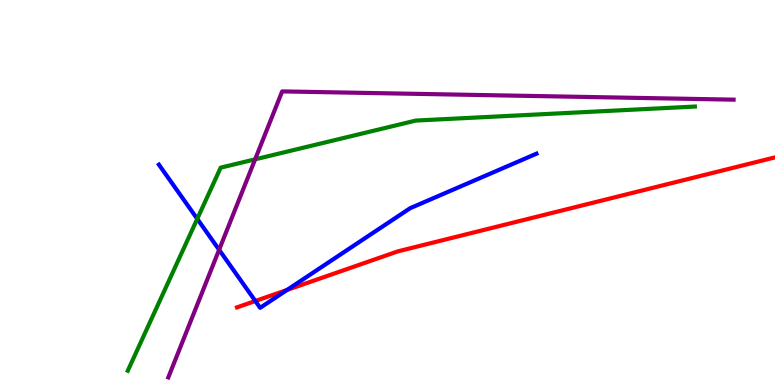[{'lines': ['blue', 'red'], 'intersections': [{'x': 3.29, 'y': 2.18}, {'x': 3.7, 'y': 2.47}]}, {'lines': ['green', 'red'], 'intersections': []}, {'lines': ['purple', 'red'], 'intersections': []}, {'lines': ['blue', 'green'], 'intersections': [{'x': 2.55, 'y': 4.32}]}, {'lines': ['blue', 'purple'], 'intersections': [{'x': 2.83, 'y': 3.51}]}, {'lines': ['green', 'purple'], 'intersections': [{'x': 3.29, 'y': 5.86}]}]